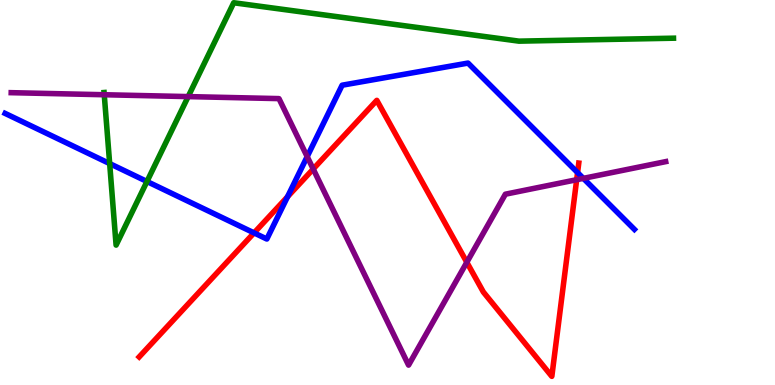[{'lines': ['blue', 'red'], 'intersections': [{'x': 3.28, 'y': 3.95}, {'x': 3.71, 'y': 4.89}, {'x': 7.45, 'y': 5.52}]}, {'lines': ['green', 'red'], 'intersections': []}, {'lines': ['purple', 'red'], 'intersections': [{'x': 4.04, 'y': 5.61}, {'x': 6.02, 'y': 3.19}, {'x': 7.44, 'y': 5.33}]}, {'lines': ['blue', 'green'], 'intersections': [{'x': 1.42, 'y': 5.75}, {'x': 1.9, 'y': 5.29}]}, {'lines': ['blue', 'purple'], 'intersections': [{'x': 3.96, 'y': 5.93}, {'x': 7.53, 'y': 5.37}]}, {'lines': ['green', 'purple'], 'intersections': [{'x': 1.35, 'y': 7.54}, {'x': 2.43, 'y': 7.49}]}]